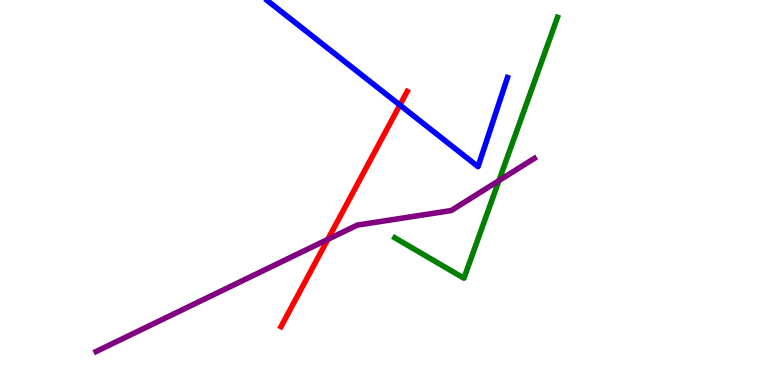[{'lines': ['blue', 'red'], 'intersections': [{'x': 5.16, 'y': 7.27}]}, {'lines': ['green', 'red'], 'intersections': []}, {'lines': ['purple', 'red'], 'intersections': [{'x': 4.23, 'y': 3.78}]}, {'lines': ['blue', 'green'], 'intersections': []}, {'lines': ['blue', 'purple'], 'intersections': []}, {'lines': ['green', 'purple'], 'intersections': [{'x': 6.44, 'y': 5.31}]}]